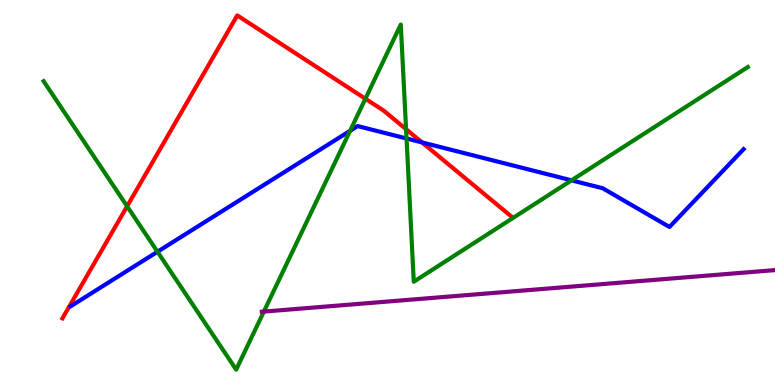[{'lines': ['blue', 'red'], 'intersections': [{'x': 5.45, 'y': 6.3}]}, {'lines': ['green', 'red'], 'intersections': [{'x': 1.64, 'y': 4.64}, {'x': 4.71, 'y': 7.44}, {'x': 5.24, 'y': 6.64}]}, {'lines': ['purple', 'red'], 'intersections': []}, {'lines': ['blue', 'green'], 'intersections': [{'x': 2.03, 'y': 3.46}, {'x': 4.52, 'y': 6.6}, {'x': 5.25, 'y': 6.4}, {'x': 7.37, 'y': 5.32}]}, {'lines': ['blue', 'purple'], 'intersections': []}, {'lines': ['green', 'purple'], 'intersections': [{'x': 3.4, 'y': 1.91}]}]